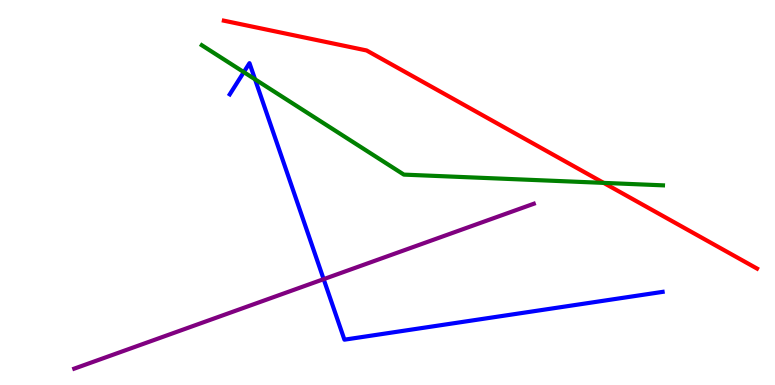[{'lines': ['blue', 'red'], 'intersections': []}, {'lines': ['green', 'red'], 'intersections': [{'x': 7.79, 'y': 5.25}]}, {'lines': ['purple', 'red'], 'intersections': []}, {'lines': ['blue', 'green'], 'intersections': [{'x': 3.15, 'y': 8.13}, {'x': 3.29, 'y': 7.94}]}, {'lines': ['blue', 'purple'], 'intersections': [{'x': 4.18, 'y': 2.75}]}, {'lines': ['green', 'purple'], 'intersections': []}]